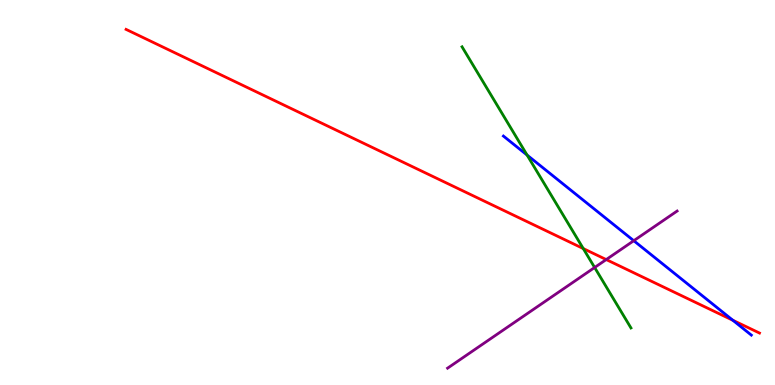[{'lines': ['blue', 'red'], 'intersections': [{'x': 9.46, 'y': 1.68}]}, {'lines': ['green', 'red'], 'intersections': [{'x': 7.53, 'y': 3.54}]}, {'lines': ['purple', 'red'], 'intersections': [{'x': 7.82, 'y': 3.26}]}, {'lines': ['blue', 'green'], 'intersections': [{'x': 6.8, 'y': 5.97}]}, {'lines': ['blue', 'purple'], 'intersections': [{'x': 8.18, 'y': 3.75}]}, {'lines': ['green', 'purple'], 'intersections': [{'x': 7.67, 'y': 3.05}]}]